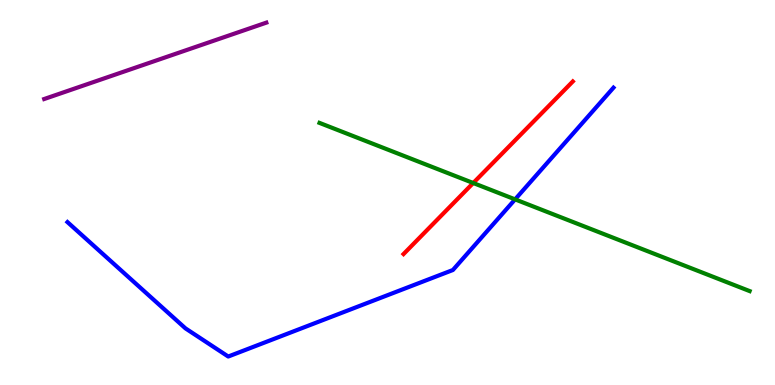[{'lines': ['blue', 'red'], 'intersections': []}, {'lines': ['green', 'red'], 'intersections': [{'x': 6.11, 'y': 5.25}]}, {'lines': ['purple', 'red'], 'intersections': []}, {'lines': ['blue', 'green'], 'intersections': [{'x': 6.65, 'y': 4.82}]}, {'lines': ['blue', 'purple'], 'intersections': []}, {'lines': ['green', 'purple'], 'intersections': []}]